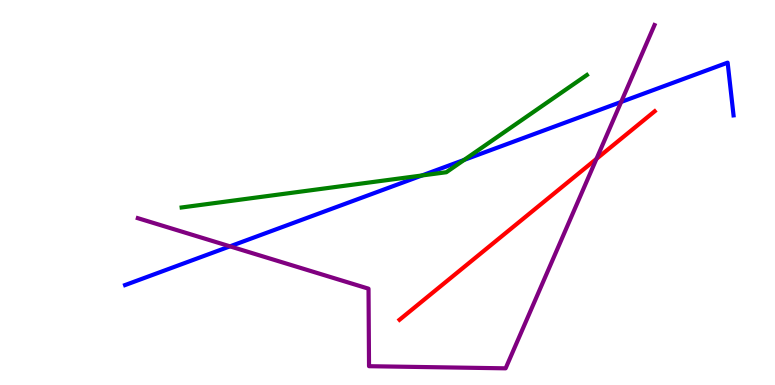[{'lines': ['blue', 'red'], 'intersections': []}, {'lines': ['green', 'red'], 'intersections': []}, {'lines': ['purple', 'red'], 'intersections': [{'x': 7.7, 'y': 5.87}]}, {'lines': ['blue', 'green'], 'intersections': [{'x': 5.44, 'y': 5.44}, {'x': 5.99, 'y': 5.85}]}, {'lines': ['blue', 'purple'], 'intersections': [{'x': 2.97, 'y': 3.6}, {'x': 8.01, 'y': 7.35}]}, {'lines': ['green', 'purple'], 'intersections': []}]